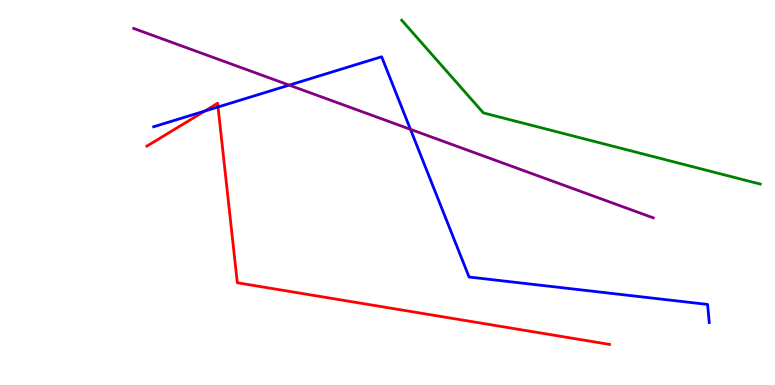[{'lines': ['blue', 'red'], 'intersections': [{'x': 2.64, 'y': 7.11}, {'x': 2.81, 'y': 7.22}]}, {'lines': ['green', 'red'], 'intersections': []}, {'lines': ['purple', 'red'], 'intersections': []}, {'lines': ['blue', 'green'], 'intersections': []}, {'lines': ['blue', 'purple'], 'intersections': [{'x': 3.73, 'y': 7.79}, {'x': 5.3, 'y': 6.64}]}, {'lines': ['green', 'purple'], 'intersections': []}]